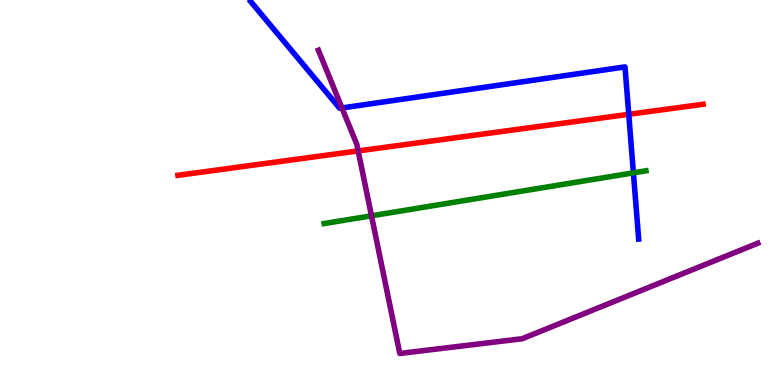[{'lines': ['blue', 'red'], 'intersections': [{'x': 8.11, 'y': 7.03}]}, {'lines': ['green', 'red'], 'intersections': []}, {'lines': ['purple', 'red'], 'intersections': [{'x': 4.62, 'y': 6.08}]}, {'lines': ['blue', 'green'], 'intersections': [{'x': 8.17, 'y': 5.51}]}, {'lines': ['blue', 'purple'], 'intersections': [{'x': 4.41, 'y': 7.2}]}, {'lines': ['green', 'purple'], 'intersections': [{'x': 4.79, 'y': 4.39}]}]